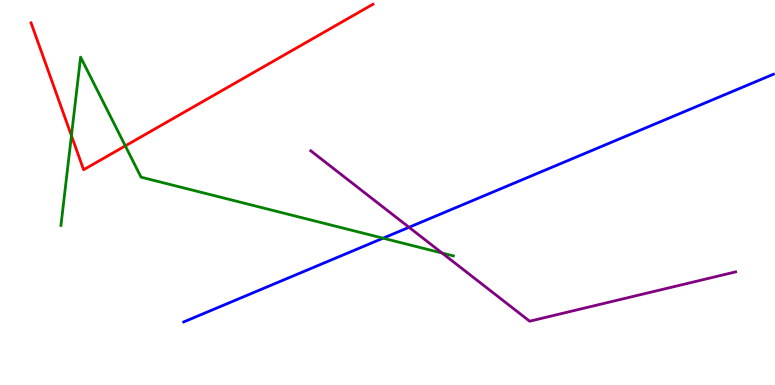[{'lines': ['blue', 'red'], 'intersections': []}, {'lines': ['green', 'red'], 'intersections': [{'x': 0.922, 'y': 6.48}, {'x': 1.62, 'y': 6.21}]}, {'lines': ['purple', 'red'], 'intersections': []}, {'lines': ['blue', 'green'], 'intersections': [{'x': 4.94, 'y': 3.81}]}, {'lines': ['blue', 'purple'], 'intersections': [{'x': 5.28, 'y': 4.1}]}, {'lines': ['green', 'purple'], 'intersections': [{'x': 5.7, 'y': 3.43}]}]